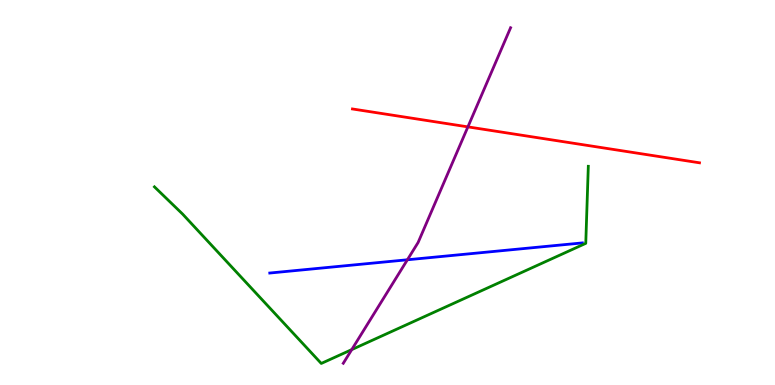[{'lines': ['blue', 'red'], 'intersections': []}, {'lines': ['green', 'red'], 'intersections': []}, {'lines': ['purple', 'red'], 'intersections': [{'x': 6.04, 'y': 6.7}]}, {'lines': ['blue', 'green'], 'intersections': []}, {'lines': ['blue', 'purple'], 'intersections': [{'x': 5.26, 'y': 3.25}]}, {'lines': ['green', 'purple'], 'intersections': [{'x': 4.54, 'y': 0.919}]}]